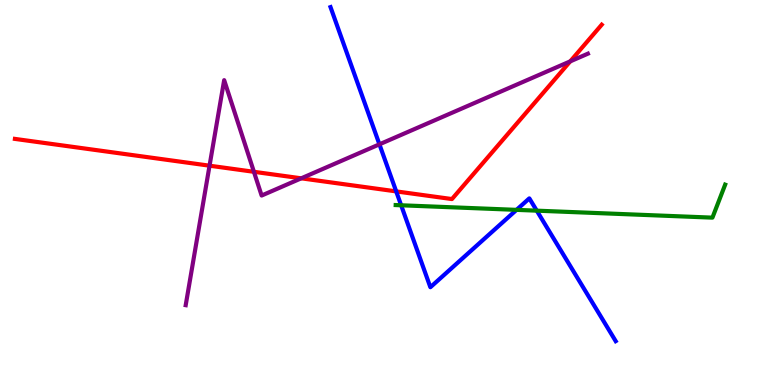[{'lines': ['blue', 'red'], 'intersections': [{'x': 5.11, 'y': 5.03}]}, {'lines': ['green', 'red'], 'intersections': []}, {'lines': ['purple', 'red'], 'intersections': [{'x': 2.7, 'y': 5.7}, {'x': 3.28, 'y': 5.54}, {'x': 3.89, 'y': 5.37}, {'x': 7.36, 'y': 8.41}]}, {'lines': ['blue', 'green'], 'intersections': [{'x': 5.18, 'y': 4.67}, {'x': 6.66, 'y': 4.55}, {'x': 6.93, 'y': 4.53}]}, {'lines': ['blue', 'purple'], 'intersections': [{'x': 4.9, 'y': 6.25}]}, {'lines': ['green', 'purple'], 'intersections': []}]